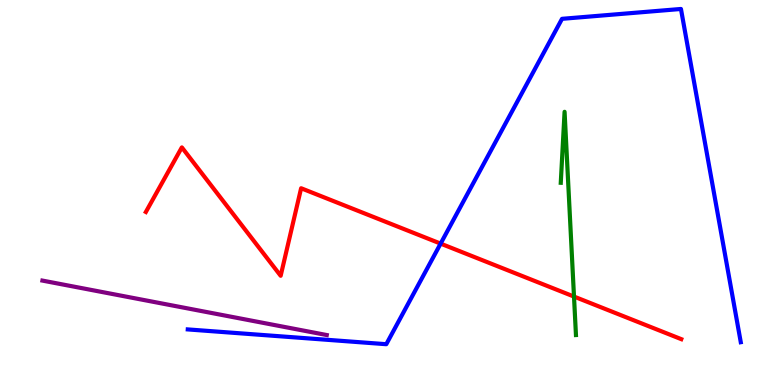[{'lines': ['blue', 'red'], 'intersections': [{'x': 5.69, 'y': 3.67}]}, {'lines': ['green', 'red'], 'intersections': [{'x': 7.41, 'y': 2.3}]}, {'lines': ['purple', 'red'], 'intersections': []}, {'lines': ['blue', 'green'], 'intersections': []}, {'lines': ['blue', 'purple'], 'intersections': []}, {'lines': ['green', 'purple'], 'intersections': []}]